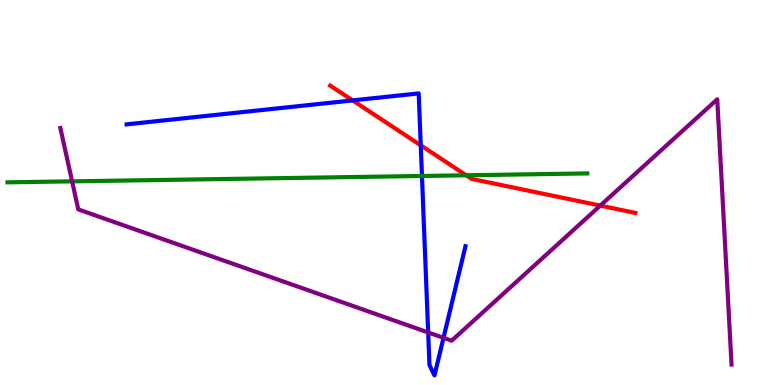[{'lines': ['blue', 'red'], 'intersections': [{'x': 4.55, 'y': 7.39}, {'x': 5.43, 'y': 6.23}]}, {'lines': ['green', 'red'], 'intersections': [{'x': 6.02, 'y': 5.45}]}, {'lines': ['purple', 'red'], 'intersections': [{'x': 7.75, 'y': 4.66}]}, {'lines': ['blue', 'green'], 'intersections': [{'x': 5.44, 'y': 5.43}]}, {'lines': ['blue', 'purple'], 'intersections': [{'x': 5.52, 'y': 1.36}, {'x': 5.72, 'y': 1.23}]}, {'lines': ['green', 'purple'], 'intersections': [{'x': 0.93, 'y': 5.29}]}]